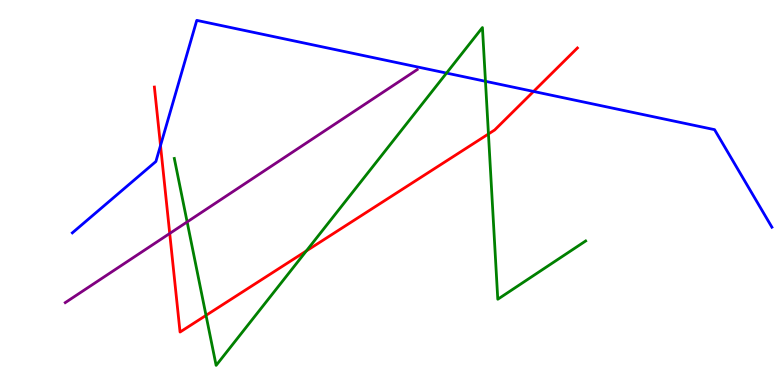[{'lines': ['blue', 'red'], 'intersections': [{'x': 2.07, 'y': 6.22}, {'x': 6.88, 'y': 7.62}]}, {'lines': ['green', 'red'], 'intersections': [{'x': 2.66, 'y': 1.81}, {'x': 3.95, 'y': 3.48}, {'x': 6.3, 'y': 6.52}]}, {'lines': ['purple', 'red'], 'intersections': [{'x': 2.19, 'y': 3.94}]}, {'lines': ['blue', 'green'], 'intersections': [{'x': 5.76, 'y': 8.1}, {'x': 6.26, 'y': 7.89}]}, {'lines': ['blue', 'purple'], 'intersections': []}, {'lines': ['green', 'purple'], 'intersections': [{'x': 2.41, 'y': 4.24}]}]